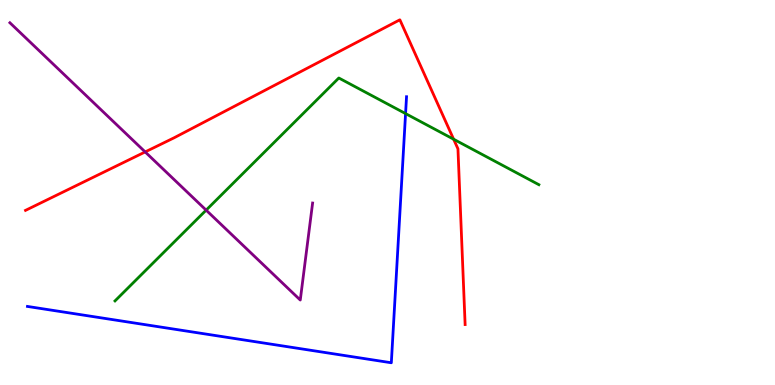[{'lines': ['blue', 'red'], 'intersections': []}, {'lines': ['green', 'red'], 'intersections': [{'x': 5.85, 'y': 6.38}]}, {'lines': ['purple', 'red'], 'intersections': [{'x': 1.87, 'y': 6.05}]}, {'lines': ['blue', 'green'], 'intersections': [{'x': 5.23, 'y': 7.05}]}, {'lines': ['blue', 'purple'], 'intersections': []}, {'lines': ['green', 'purple'], 'intersections': [{'x': 2.66, 'y': 4.54}]}]